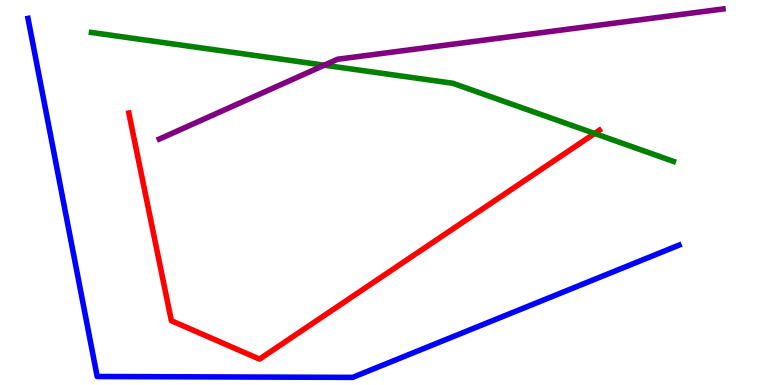[{'lines': ['blue', 'red'], 'intersections': []}, {'lines': ['green', 'red'], 'intersections': [{'x': 7.67, 'y': 6.53}]}, {'lines': ['purple', 'red'], 'intersections': []}, {'lines': ['blue', 'green'], 'intersections': []}, {'lines': ['blue', 'purple'], 'intersections': []}, {'lines': ['green', 'purple'], 'intersections': [{'x': 4.18, 'y': 8.31}]}]